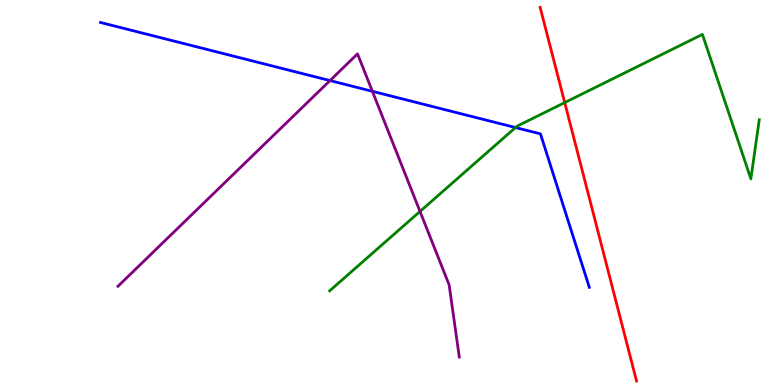[{'lines': ['blue', 'red'], 'intersections': []}, {'lines': ['green', 'red'], 'intersections': [{'x': 7.29, 'y': 7.34}]}, {'lines': ['purple', 'red'], 'intersections': []}, {'lines': ['blue', 'green'], 'intersections': [{'x': 6.65, 'y': 6.69}]}, {'lines': ['blue', 'purple'], 'intersections': [{'x': 4.26, 'y': 7.91}, {'x': 4.8, 'y': 7.63}]}, {'lines': ['green', 'purple'], 'intersections': [{'x': 5.42, 'y': 4.51}]}]